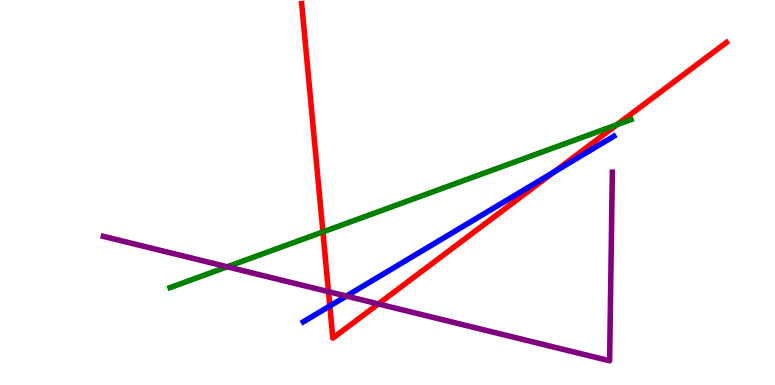[{'lines': ['blue', 'red'], 'intersections': [{'x': 4.26, 'y': 2.05}, {'x': 7.15, 'y': 5.53}]}, {'lines': ['green', 'red'], 'intersections': [{'x': 4.17, 'y': 3.98}, {'x': 7.96, 'y': 6.76}]}, {'lines': ['purple', 'red'], 'intersections': [{'x': 4.24, 'y': 2.42}, {'x': 4.88, 'y': 2.11}]}, {'lines': ['blue', 'green'], 'intersections': []}, {'lines': ['blue', 'purple'], 'intersections': [{'x': 4.47, 'y': 2.31}]}, {'lines': ['green', 'purple'], 'intersections': [{'x': 2.93, 'y': 3.07}]}]